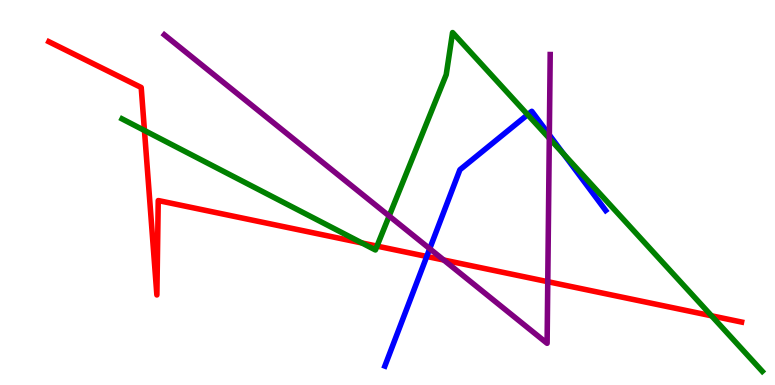[{'lines': ['blue', 'red'], 'intersections': [{'x': 5.51, 'y': 3.34}]}, {'lines': ['green', 'red'], 'intersections': [{'x': 1.86, 'y': 6.61}, {'x': 4.67, 'y': 3.69}, {'x': 4.86, 'y': 3.61}, {'x': 9.18, 'y': 1.8}]}, {'lines': ['purple', 'red'], 'intersections': [{'x': 5.73, 'y': 3.25}, {'x': 7.07, 'y': 2.68}]}, {'lines': ['blue', 'green'], 'intersections': [{'x': 6.81, 'y': 7.02}, {'x': 7.27, 'y': 6.0}]}, {'lines': ['blue', 'purple'], 'intersections': [{'x': 5.54, 'y': 3.54}, {'x': 7.09, 'y': 6.5}]}, {'lines': ['green', 'purple'], 'intersections': [{'x': 5.02, 'y': 4.39}, {'x': 7.09, 'y': 6.41}]}]